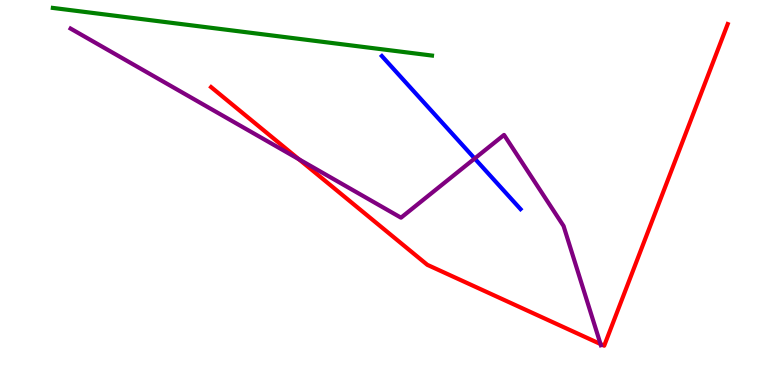[{'lines': ['blue', 'red'], 'intersections': []}, {'lines': ['green', 'red'], 'intersections': []}, {'lines': ['purple', 'red'], 'intersections': [{'x': 3.86, 'y': 5.86}, {'x': 7.75, 'y': 1.06}]}, {'lines': ['blue', 'green'], 'intersections': []}, {'lines': ['blue', 'purple'], 'intersections': [{'x': 6.12, 'y': 5.88}]}, {'lines': ['green', 'purple'], 'intersections': []}]